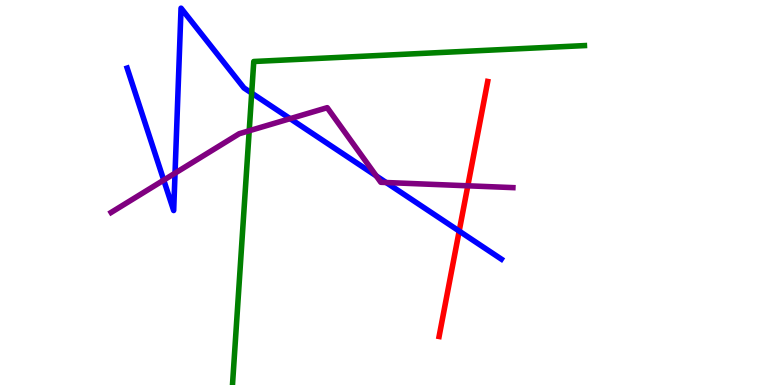[{'lines': ['blue', 'red'], 'intersections': [{'x': 5.92, 'y': 4.0}]}, {'lines': ['green', 'red'], 'intersections': []}, {'lines': ['purple', 'red'], 'intersections': [{'x': 6.04, 'y': 5.17}]}, {'lines': ['blue', 'green'], 'intersections': [{'x': 3.25, 'y': 7.58}]}, {'lines': ['blue', 'purple'], 'intersections': [{'x': 2.11, 'y': 5.32}, {'x': 2.26, 'y': 5.5}, {'x': 3.74, 'y': 6.92}, {'x': 4.85, 'y': 5.43}, {'x': 4.98, 'y': 5.26}]}, {'lines': ['green', 'purple'], 'intersections': [{'x': 3.22, 'y': 6.6}]}]